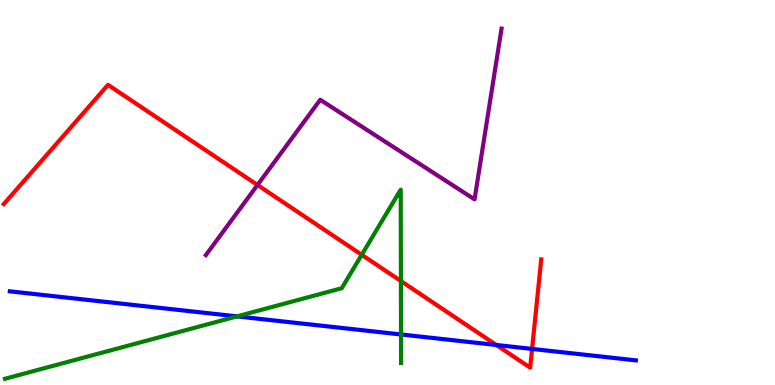[{'lines': ['blue', 'red'], 'intersections': [{'x': 6.4, 'y': 1.04}, {'x': 6.87, 'y': 0.937}]}, {'lines': ['green', 'red'], 'intersections': [{'x': 4.67, 'y': 3.38}, {'x': 5.17, 'y': 2.7}]}, {'lines': ['purple', 'red'], 'intersections': [{'x': 3.32, 'y': 5.2}]}, {'lines': ['blue', 'green'], 'intersections': [{'x': 3.06, 'y': 1.78}, {'x': 5.17, 'y': 1.31}]}, {'lines': ['blue', 'purple'], 'intersections': []}, {'lines': ['green', 'purple'], 'intersections': []}]